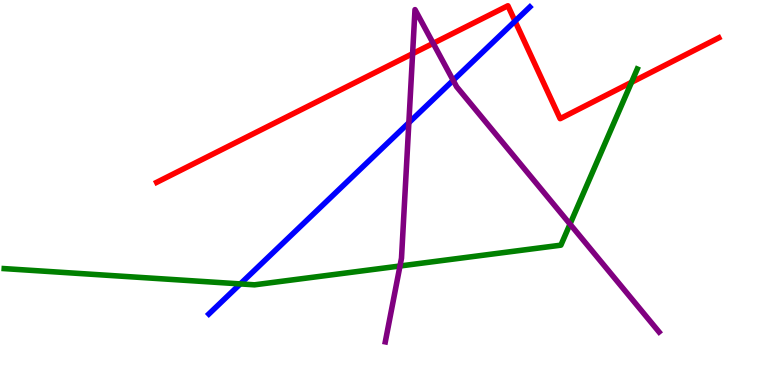[{'lines': ['blue', 'red'], 'intersections': [{'x': 6.65, 'y': 9.45}]}, {'lines': ['green', 'red'], 'intersections': [{'x': 8.15, 'y': 7.86}]}, {'lines': ['purple', 'red'], 'intersections': [{'x': 5.32, 'y': 8.61}, {'x': 5.59, 'y': 8.87}]}, {'lines': ['blue', 'green'], 'intersections': [{'x': 3.1, 'y': 2.63}]}, {'lines': ['blue', 'purple'], 'intersections': [{'x': 5.28, 'y': 6.81}, {'x': 5.85, 'y': 7.91}]}, {'lines': ['green', 'purple'], 'intersections': [{'x': 5.16, 'y': 3.09}, {'x': 7.36, 'y': 4.18}]}]